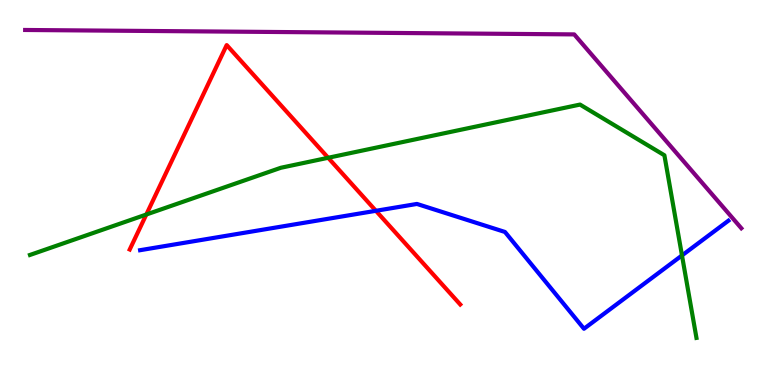[{'lines': ['blue', 'red'], 'intersections': [{'x': 4.85, 'y': 4.52}]}, {'lines': ['green', 'red'], 'intersections': [{'x': 1.89, 'y': 4.43}, {'x': 4.23, 'y': 5.9}]}, {'lines': ['purple', 'red'], 'intersections': []}, {'lines': ['blue', 'green'], 'intersections': [{'x': 8.8, 'y': 3.37}]}, {'lines': ['blue', 'purple'], 'intersections': []}, {'lines': ['green', 'purple'], 'intersections': []}]